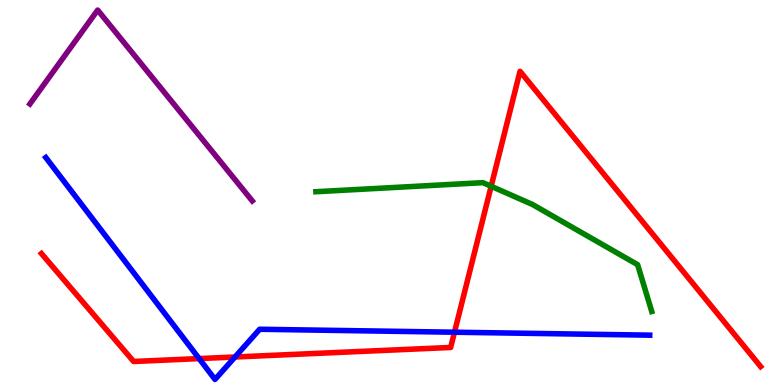[{'lines': ['blue', 'red'], 'intersections': [{'x': 2.57, 'y': 0.686}, {'x': 3.03, 'y': 0.727}, {'x': 5.86, 'y': 1.37}]}, {'lines': ['green', 'red'], 'intersections': [{'x': 6.34, 'y': 5.16}]}, {'lines': ['purple', 'red'], 'intersections': []}, {'lines': ['blue', 'green'], 'intersections': []}, {'lines': ['blue', 'purple'], 'intersections': []}, {'lines': ['green', 'purple'], 'intersections': []}]